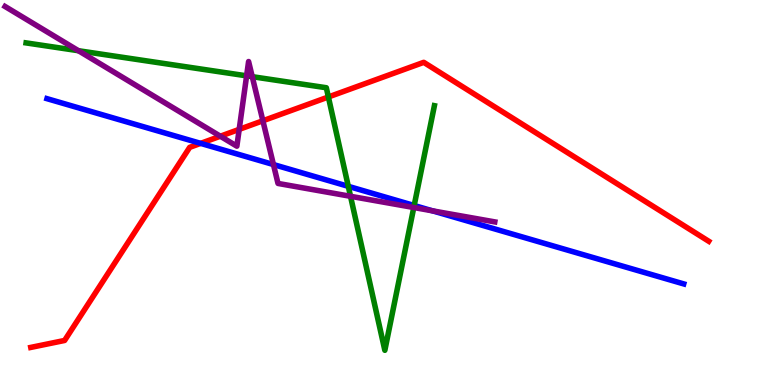[{'lines': ['blue', 'red'], 'intersections': [{'x': 2.59, 'y': 6.28}]}, {'lines': ['green', 'red'], 'intersections': [{'x': 4.24, 'y': 7.48}]}, {'lines': ['purple', 'red'], 'intersections': [{'x': 2.84, 'y': 6.46}, {'x': 3.09, 'y': 6.64}, {'x': 3.39, 'y': 6.86}]}, {'lines': ['blue', 'green'], 'intersections': [{'x': 4.49, 'y': 5.16}, {'x': 5.34, 'y': 4.66}]}, {'lines': ['blue', 'purple'], 'intersections': [{'x': 3.53, 'y': 5.73}, {'x': 5.58, 'y': 4.52}]}, {'lines': ['green', 'purple'], 'intersections': [{'x': 1.01, 'y': 8.68}, {'x': 3.18, 'y': 8.03}, {'x': 3.25, 'y': 8.01}, {'x': 4.52, 'y': 4.9}, {'x': 5.34, 'y': 4.61}]}]